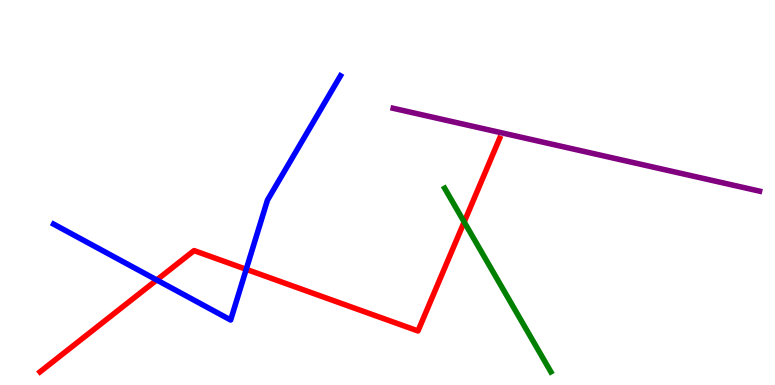[{'lines': ['blue', 'red'], 'intersections': [{'x': 2.02, 'y': 2.73}, {'x': 3.18, 'y': 3.0}]}, {'lines': ['green', 'red'], 'intersections': [{'x': 5.99, 'y': 4.23}]}, {'lines': ['purple', 'red'], 'intersections': []}, {'lines': ['blue', 'green'], 'intersections': []}, {'lines': ['blue', 'purple'], 'intersections': []}, {'lines': ['green', 'purple'], 'intersections': []}]